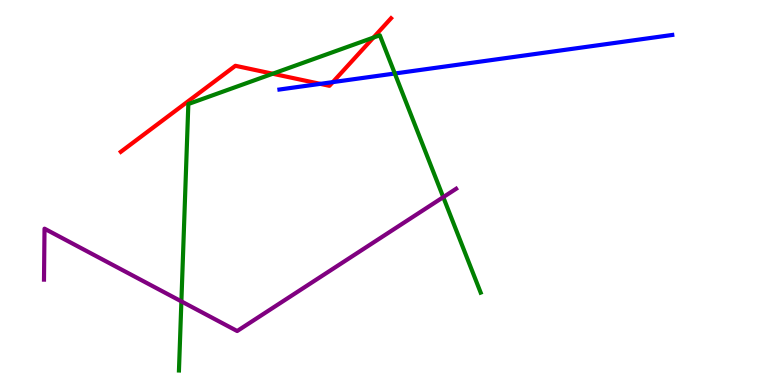[{'lines': ['blue', 'red'], 'intersections': [{'x': 4.13, 'y': 7.82}, {'x': 4.29, 'y': 7.87}]}, {'lines': ['green', 'red'], 'intersections': [{'x': 3.52, 'y': 8.08}, {'x': 4.82, 'y': 9.02}]}, {'lines': ['purple', 'red'], 'intersections': []}, {'lines': ['blue', 'green'], 'intersections': [{'x': 5.09, 'y': 8.09}]}, {'lines': ['blue', 'purple'], 'intersections': []}, {'lines': ['green', 'purple'], 'intersections': [{'x': 2.34, 'y': 2.17}, {'x': 5.72, 'y': 4.88}]}]